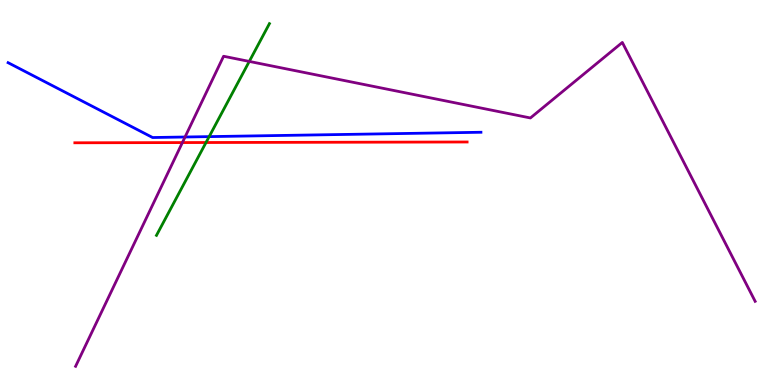[{'lines': ['blue', 'red'], 'intersections': []}, {'lines': ['green', 'red'], 'intersections': [{'x': 2.66, 'y': 6.3}]}, {'lines': ['purple', 'red'], 'intersections': [{'x': 2.35, 'y': 6.3}]}, {'lines': ['blue', 'green'], 'intersections': [{'x': 2.7, 'y': 6.45}]}, {'lines': ['blue', 'purple'], 'intersections': [{'x': 2.39, 'y': 6.44}]}, {'lines': ['green', 'purple'], 'intersections': [{'x': 3.22, 'y': 8.4}]}]